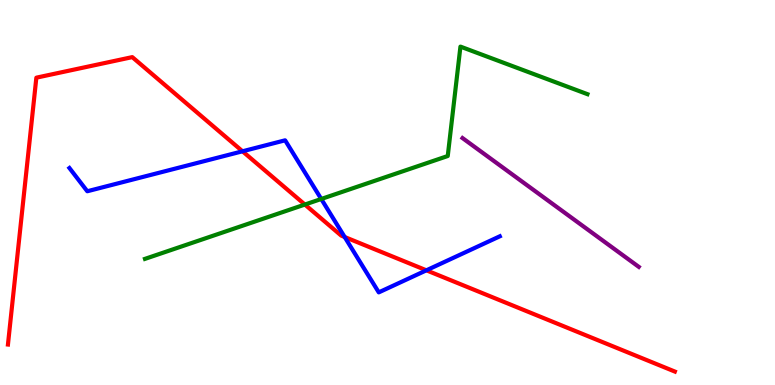[{'lines': ['blue', 'red'], 'intersections': [{'x': 3.13, 'y': 6.07}, {'x': 4.45, 'y': 3.84}, {'x': 5.5, 'y': 2.98}]}, {'lines': ['green', 'red'], 'intersections': [{'x': 3.93, 'y': 4.69}]}, {'lines': ['purple', 'red'], 'intersections': []}, {'lines': ['blue', 'green'], 'intersections': [{'x': 4.15, 'y': 4.83}]}, {'lines': ['blue', 'purple'], 'intersections': []}, {'lines': ['green', 'purple'], 'intersections': []}]